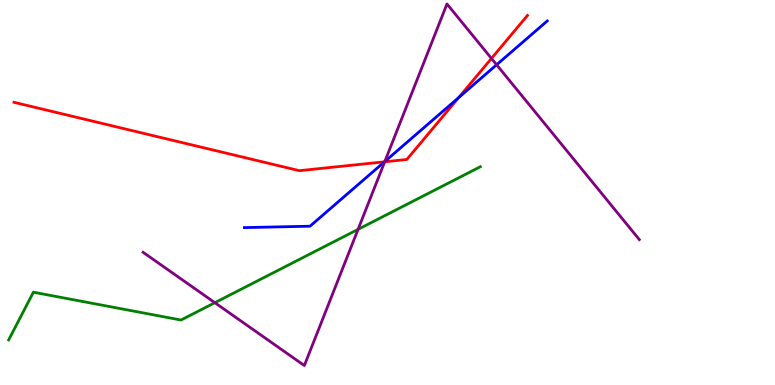[{'lines': ['blue', 'red'], 'intersections': [{'x': 4.96, 'y': 5.8}, {'x': 5.92, 'y': 7.46}]}, {'lines': ['green', 'red'], 'intersections': []}, {'lines': ['purple', 'red'], 'intersections': [{'x': 4.96, 'y': 5.8}, {'x': 6.34, 'y': 8.48}]}, {'lines': ['blue', 'green'], 'intersections': []}, {'lines': ['blue', 'purple'], 'intersections': [{'x': 4.97, 'y': 5.81}, {'x': 6.41, 'y': 8.32}]}, {'lines': ['green', 'purple'], 'intersections': [{'x': 2.77, 'y': 2.14}, {'x': 4.62, 'y': 4.04}]}]